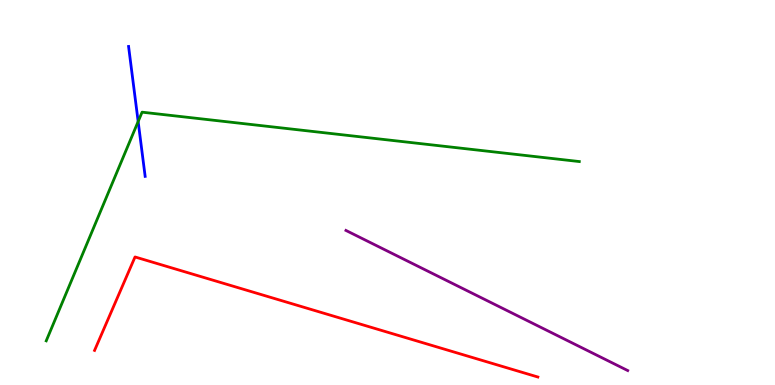[{'lines': ['blue', 'red'], 'intersections': []}, {'lines': ['green', 'red'], 'intersections': []}, {'lines': ['purple', 'red'], 'intersections': []}, {'lines': ['blue', 'green'], 'intersections': [{'x': 1.78, 'y': 6.84}]}, {'lines': ['blue', 'purple'], 'intersections': []}, {'lines': ['green', 'purple'], 'intersections': []}]